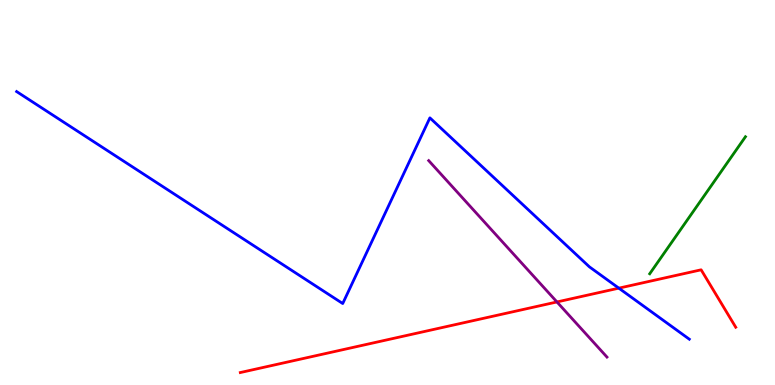[{'lines': ['blue', 'red'], 'intersections': [{'x': 7.98, 'y': 2.52}]}, {'lines': ['green', 'red'], 'intersections': []}, {'lines': ['purple', 'red'], 'intersections': [{'x': 7.19, 'y': 2.16}]}, {'lines': ['blue', 'green'], 'intersections': []}, {'lines': ['blue', 'purple'], 'intersections': []}, {'lines': ['green', 'purple'], 'intersections': []}]